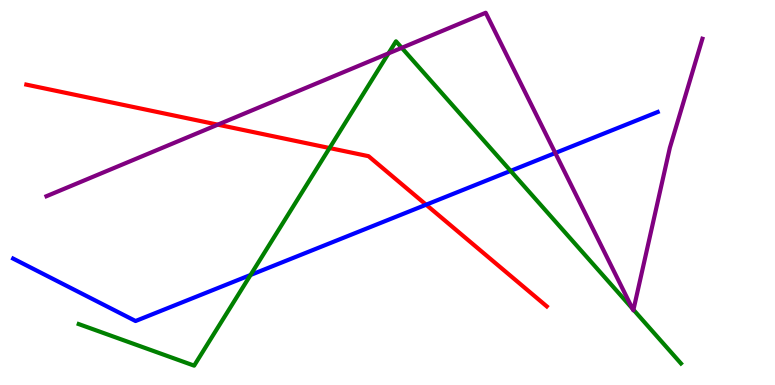[{'lines': ['blue', 'red'], 'intersections': [{'x': 5.5, 'y': 4.68}]}, {'lines': ['green', 'red'], 'intersections': [{'x': 4.25, 'y': 6.15}]}, {'lines': ['purple', 'red'], 'intersections': [{'x': 2.81, 'y': 6.76}]}, {'lines': ['blue', 'green'], 'intersections': [{'x': 3.23, 'y': 2.86}, {'x': 6.59, 'y': 5.56}]}, {'lines': ['blue', 'purple'], 'intersections': [{'x': 7.16, 'y': 6.03}]}, {'lines': ['green', 'purple'], 'intersections': [{'x': 5.01, 'y': 8.61}, {'x': 5.18, 'y': 8.76}, {'x': 8.16, 'y': 1.98}, {'x': 8.17, 'y': 1.95}]}]